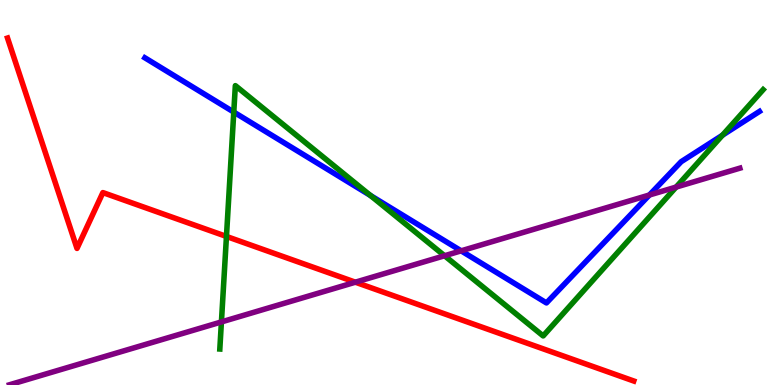[{'lines': ['blue', 'red'], 'intersections': []}, {'lines': ['green', 'red'], 'intersections': [{'x': 2.92, 'y': 3.86}]}, {'lines': ['purple', 'red'], 'intersections': [{'x': 4.59, 'y': 2.67}]}, {'lines': ['blue', 'green'], 'intersections': [{'x': 3.02, 'y': 7.09}, {'x': 4.78, 'y': 4.92}, {'x': 9.32, 'y': 6.49}]}, {'lines': ['blue', 'purple'], 'intersections': [{'x': 5.95, 'y': 3.48}, {'x': 8.38, 'y': 4.94}]}, {'lines': ['green', 'purple'], 'intersections': [{'x': 2.86, 'y': 1.64}, {'x': 5.74, 'y': 3.36}, {'x': 8.72, 'y': 5.14}]}]